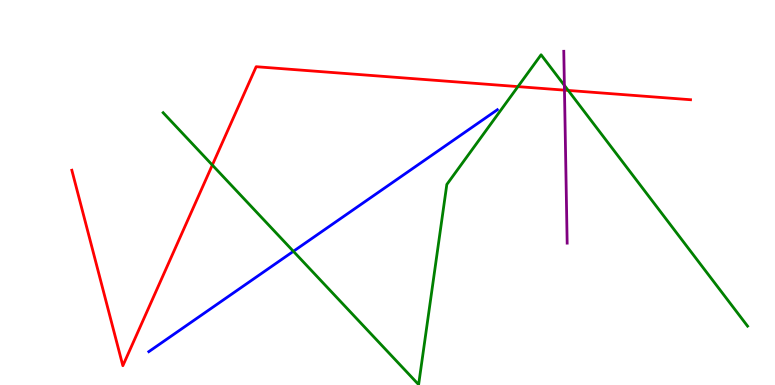[{'lines': ['blue', 'red'], 'intersections': []}, {'lines': ['green', 'red'], 'intersections': [{'x': 2.74, 'y': 5.71}, {'x': 6.68, 'y': 7.75}, {'x': 7.33, 'y': 7.65}]}, {'lines': ['purple', 'red'], 'intersections': [{'x': 7.28, 'y': 7.66}]}, {'lines': ['blue', 'green'], 'intersections': [{'x': 3.79, 'y': 3.47}]}, {'lines': ['blue', 'purple'], 'intersections': []}, {'lines': ['green', 'purple'], 'intersections': [{'x': 7.28, 'y': 7.78}]}]